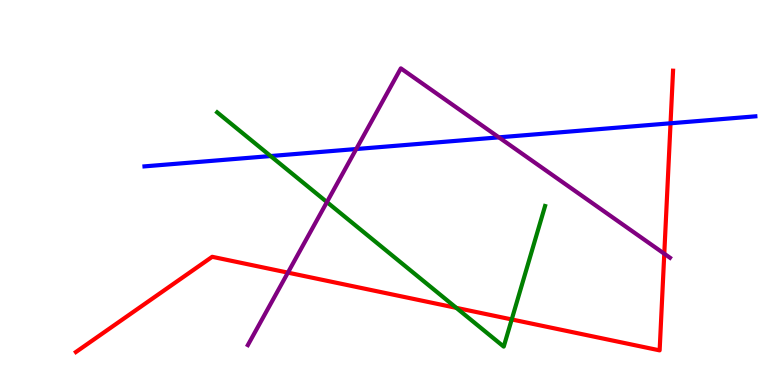[{'lines': ['blue', 'red'], 'intersections': [{'x': 8.65, 'y': 6.8}]}, {'lines': ['green', 'red'], 'intersections': [{'x': 5.89, 'y': 2.0}, {'x': 6.6, 'y': 1.7}]}, {'lines': ['purple', 'red'], 'intersections': [{'x': 3.71, 'y': 2.92}, {'x': 8.57, 'y': 3.41}]}, {'lines': ['blue', 'green'], 'intersections': [{'x': 3.49, 'y': 5.95}]}, {'lines': ['blue', 'purple'], 'intersections': [{'x': 4.6, 'y': 6.13}, {'x': 6.44, 'y': 6.43}]}, {'lines': ['green', 'purple'], 'intersections': [{'x': 4.22, 'y': 4.75}]}]